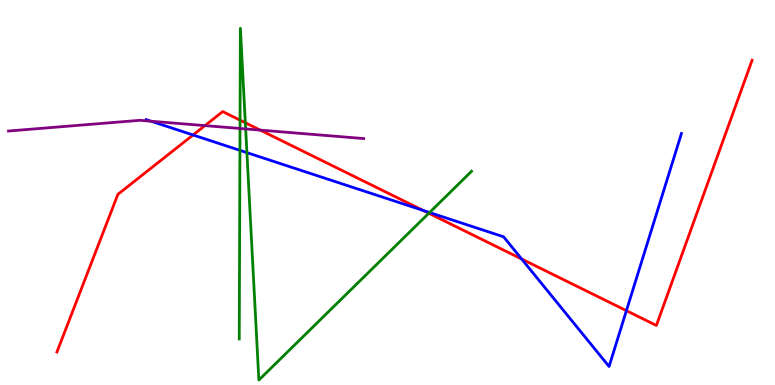[{'lines': ['blue', 'red'], 'intersections': [{'x': 2.49, 'y': 6.49}, {'x': 5.46, 'y': 4.54}, {'x': 6.73, 'y': 3.27}, {'x': 8.08, 'y': 1.93}]}, {'lines': ['green', 'red'], 'intersections': [{'x': 3.1, 'y': 6.88}, {'x': 3.17, 'y': 6.81}, {'x': 5.53, 'y': 4.46}]}, {'lines': ['purple', 'red'], 'intersections': [{'x': 2.64, 'y': 6.74}, {'x': 3.36, 'y': 6.62}]}, {'lines': ['blue', 'green'], 'intersections': [{'x': 3.1, 'y': 6.09}, {'x': 3.19, 'y': 6.04}, {'x': 5.54, 'y': 4.48}]}, {'lines': ['blue', 'purple'], 'intersections': [{'x': 1.95, 'y': 6.85}]}, {'lines': ['green', 'purple'], 'intersections': [{'x': 3.1, 'y': 6.66}, {'x': 3.17, 'y': 6.65}]}]